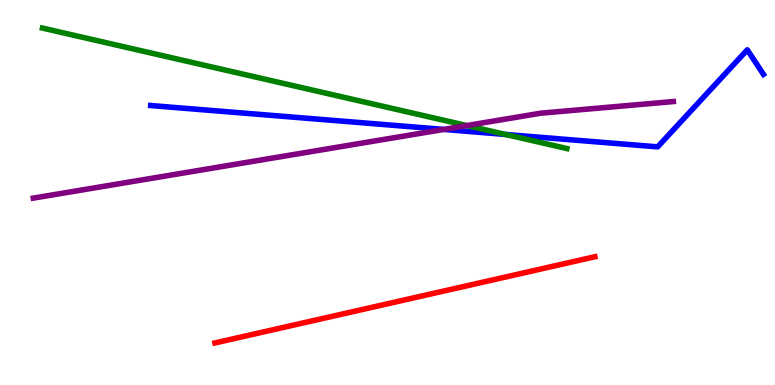[{'lines': ['blue', 'red'], 'intersections': []}, {'lines': ['green', 'red'], 'intersections': []}, {'lines': ['purple', 'red'], 'intersections': []}, {'lines': ['blue', 'green'], 'intersections': [{'x': 6.52, 'y': 6.51}]}, {'lines': ['blue', 'purple'], 'intersections': [{'x': 5.73, 'y': 6.64}]}, {'lines': ['green', 'purple'], 'intersections': [{'x': 6.02, 'y': 6.74}]}]